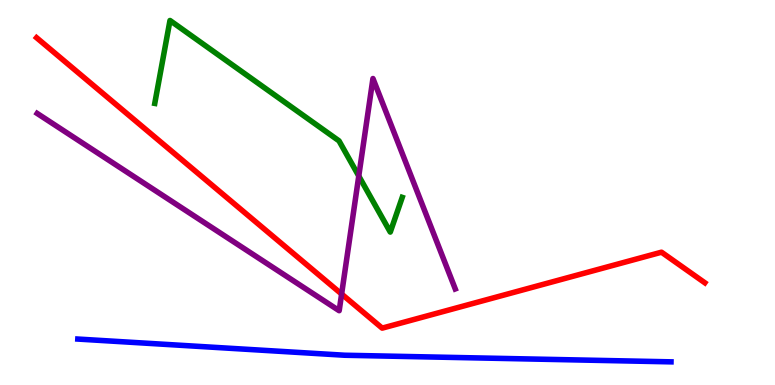[{'lines': ['blue', 'red'], 'intersections': []}, {'lines': ['green', 'red'], 'intersections': []}, {'lines': ['purple', 'red'], 'intersections': [{'x': 4.41, 'y': 2.36}]}, {'lines': ['blue', 'green'], 'intersections': []}, {'lines': ['blue', 'purple'], 'intersections': []}, {'lines': ['green', 'purple'], 'intersections': [{'x': 4.63, 'y': 5.43}]}]